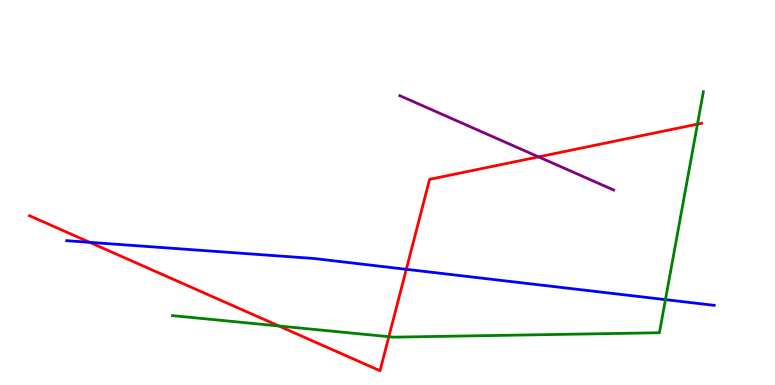[{'lines': ['blue', 'red'], 'intersections': [{'x': 1.16, 'y': 3.71}, {'x': 5.24, 'y': 3.01}]}, {'lines': ['green', 'red'], 'intersections': [{'x': 3.6, 'y': 1.53}, {'x': 5.02, 'y': 1.25}, {'x': 9.0, 'y': 6.78}]}, {'lines': ['purple', 'red'], 'intersections': [{'x': 6.95, 'y': 5.93}]}, {'lines': ['blue', 'green'], 'intersections': [{'x': 8.59, 'y': 2.22}]}, {'lines': ['blue', 'purple'], 'intersections': []}, {'lines': ['green', 'purple'], 'intersections': []}]